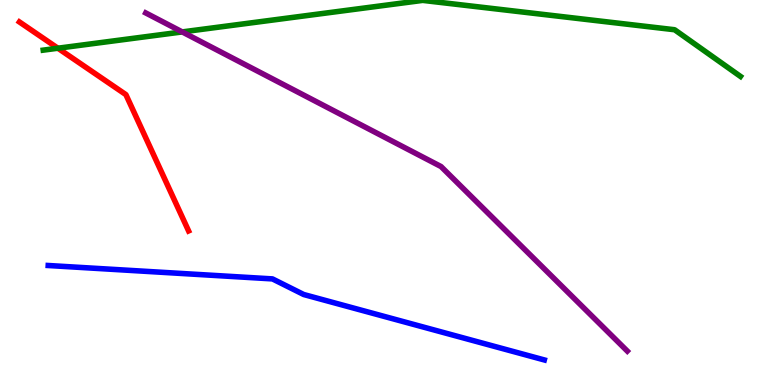[{'lines': ['blue', 'red'], 'intersections': []}, {'lines': ['green', 'red'], 'intersections': [{'x': 0.747, 'y': 8.75}]}, {'lines': ['purple', 'red'], 'intersections': []}, {'lines': ['blue', 'green'], 'intersections': []}, {'lines': ['blue', 'purple'], 'intersections': []}, {'lines': ['green', 'purple'], 'intersections': [{'x': 2.35, 'y': 9.17}]}]